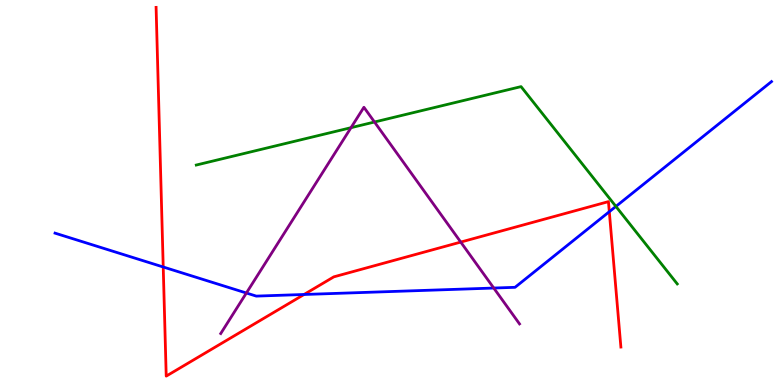[{'lines': ['blue', 'red'], 'intersections': [{'x': 2.11, 'y': 3.07}, {'x': 3.92, 'y': 2.35}, {'x': 7.86, 'y': 4.5}]}, {'lines': ['green', 'red'], 'intersections': []}, {'lines': ['purple', 'red'], 'intersections': [{'x': 5.95, 'y': 3.71}]}, {'lines': ['blue', 'green'], 'intersections': [{'x': 7.95, 'y': 4.64}]}, {'lines': ['blue', 'purple'], 'intersections': [{'x': 3.18, 'y': 2.39}, {'x': 6.37, 'y': 2.52}]}, {'lines': ['green', 'purple'], 'intersections': [{'x': 4.53, 'y': 6.68}, {'x': 4.83, 'y': 6.83}]}]